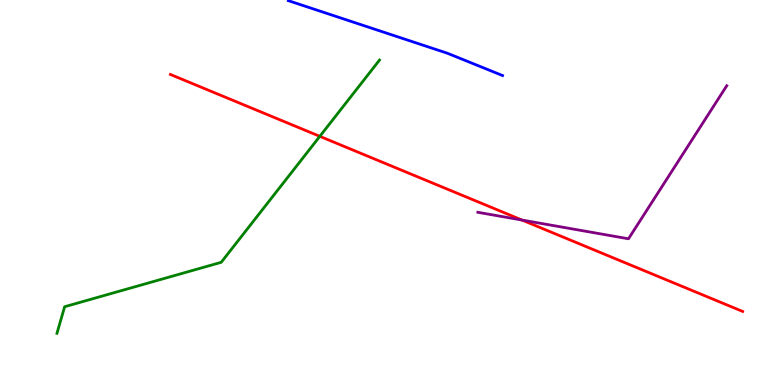[{'lines': ['blue', 'red'], 'intersections': []}, {'lines': ['green', 'red'], 'intersections': [{'x': 4.13, 'y': 6.46}]}, {'lines': ['purple', 'red'], 'intersections': [{'x': 6.74, 'y': 4.28}]}, {'lines': ['blue', 'green'], 'intersections': []}, {'lines': ['blue', 'purple'], 'intersections': []}, {'lines': ['green', 'purple'], 'intersections': []}]